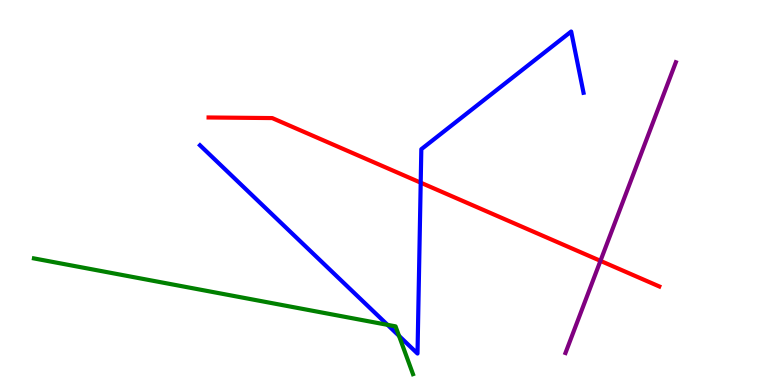[{'lines': ['blue', 'red'], 'intersections': [{'x': 5.43, 'y': 5.26}]}, {'lines': ['green', 'red'], 'intersections': []}, {'lines': ['purple', 'red'], 'intersections': [{'x': 7.75, 'y': 3.22}]}, {'lines': ['blue', 'green'], 'intersections': [{'x': 5.0, 'y': 1.56}, {'x': 5.15, 'y': 1.28}]}, {'lines': ['blue', 'purple'], 'intersections': []}, {'lines': ['green', 'purple'], 'intersections': []}]